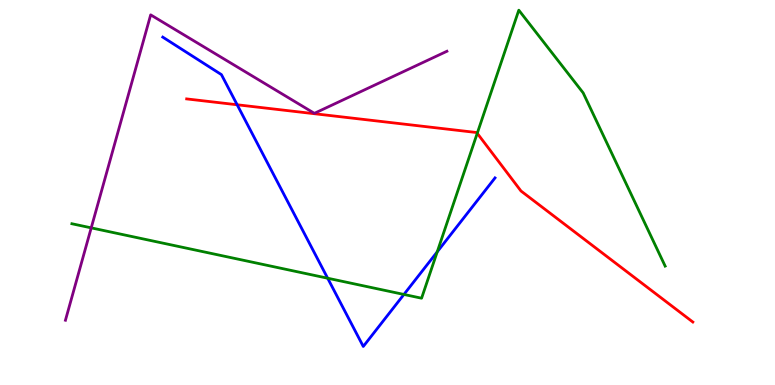[{'lines': ['blue', 'red'], 'intersections': [{'x': 3.06, 'y': 7.28}]}, {'lines': ['green', 'red'], 'intersections': [{'x': 6.16, 'y': 6.54}]}, {'lines': ['purple', 'red'], 'intersections': []}, {'lines': ['blue', 'green'], 'intersections': [{'x': 4.23, 'y': 2.77}, {'x': 5.21, 'y': 2.35}, {'x': 5.64, 'y': 3.46}]}, {'lines': ['blue', 'purple'], 'intersections': []}, {'lines': ['green', 'purple'], 'intersections': [{'x': 1.18, 'y': 4.08}]}]